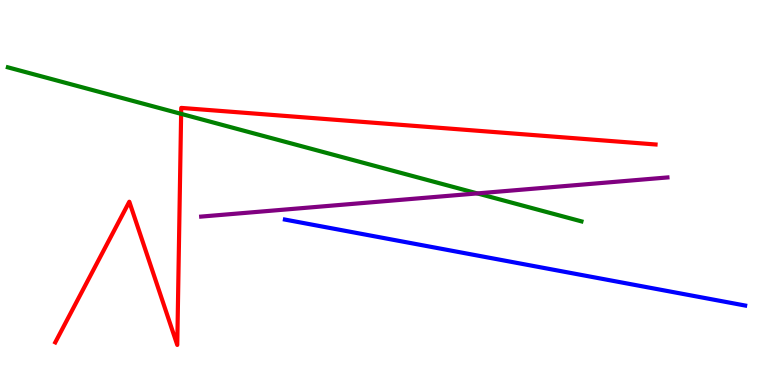[{'lines': ['blue', 'red'], 'intersections': []}, {'lines': ['green', 'red'], 'intersections': [{'x': 2.34, 'y': 7.04}]}, {'lines': ['purple', 'red'], 'intersections': []}, {'lines': ['blue', 'green'], 'intersections': []}, {'lines': ['blue', 'purple'], 'intersections': []}, {'lines': ['green', 'purple'], 'intersections': [{'x': 6.16, 'y': 4.98}]}]